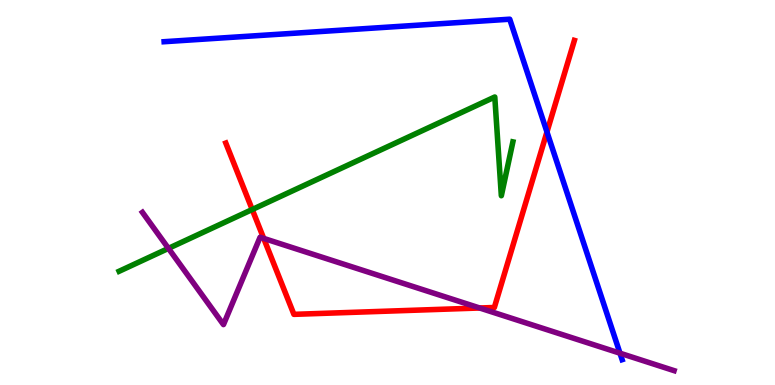[{'lines': ['blue', 'red'], 'intersections': [{'x': 7.06, 'y': 6.57}]}, {'lines': ['green', 'red'], 'intersections': [{'x': 3.25, 'y': 4.56}]}, {'lines': ['purple', 'red'], 'intersections': [{'x': 3.4, 'y': 3.81}, {'x': 6.19, 'y': 2.0}]}, {'lines': ['blue', 'green'], 'intersections': []}, {'lines': ['blue', 'purple'], 'intersections': [{'x': 8.0, 'y': 0.826}]}, {'lines': ['green', 'purple'], 'intersections': [{'x': 2.17, 'y': 3.55}]}]